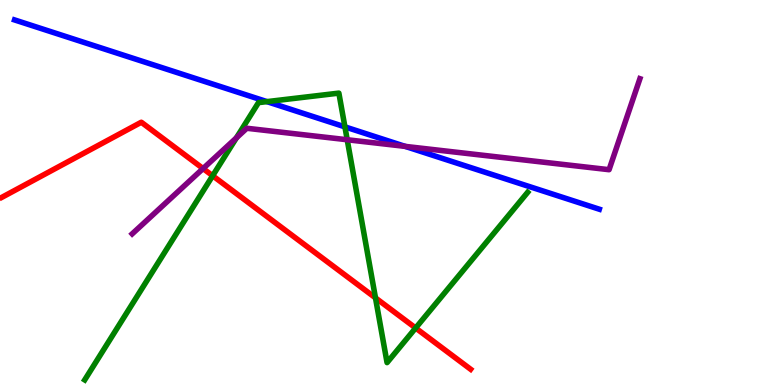[{'lines': ['blue', 'red'], 'intersections': []}, {'lines': ['green', 'red'], 'intersections': [{'x': 2.74, 'y': 5.44}, {'x': 4.84, 'y': 2.26}, {'x': 5.36, 'y': 1.48}]}, {'lines': ['purple', 'red'], 'intersections': [{'x': 2.62, 'y': 5.62}]}, {'lines': ['blue', 'green'], 'intersections': [{'x': 3.44, 'y': 7.36}, {'x': 4.45, 'y': 6.7}]}, {'lines': ['blue', 'purple'], 'intersections': [{'x': 5.23, 'y': 6.2}]}, {'lines': ['green', 'purple'], 'intersections': [{'x': 3.05, 'y': 6.42}, {'x': 4.48, 'y': 6.37}]}]